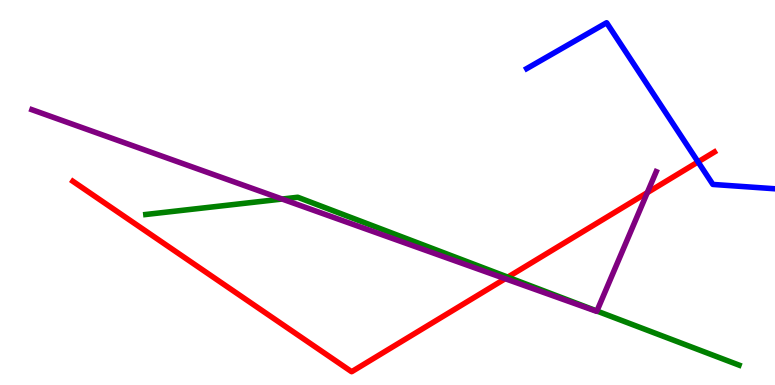[{'lines': ['blue', 'red'], 'intersections': [{'x': 9.01, 'y': 5.79}]}, {'lines': ['green', 'red'], 'intersections': [{'x': 6.55, 'y': 2.8}]}, {'lines': ['purple', 'red'], 'intersections': [{'x': 6.52, 'y': 2.76}, {'x': 8.35, 'y': 5.0}]}, {'lines': ['blue', 'green'], 'intersections': []}, {'lines': ['blue', 'purple'], 'intersections': []}, {'lines': ['green', 'purple'], 'intersections': [{'x': 3.64, 'y': 4.83}, {'x': 7.7, 'y': 1.92}]}]